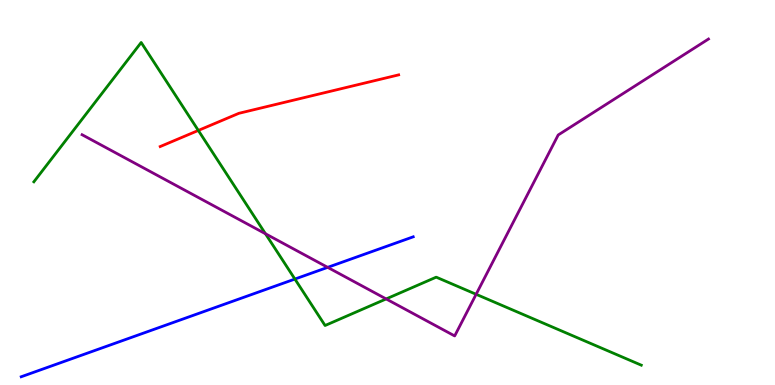[{'lines': ['blue', 'red'], 'intersections': []}, {'lines': ['green', 'red'], 'intersections': [{'x': 2.56, 'y': 6.61}]}, {'lines': ['purple', 'red'], 'intersections': []}, {'lines': ['blue', 'green'], 'intersections': [{'x': 3.81, 'y': 2.75}]}, {'lines': ['blue', 'purple'], 'intersections': [{'x': 4.23, 'y': 3.06}]}, {'lines': ['green', 'purple'], 'intersections': [{'x': 3.43, 'y': 3.93}, {'x': 4.98, 'y': 2.24}, {'x': 6.14, 'y': 2.36}]}]